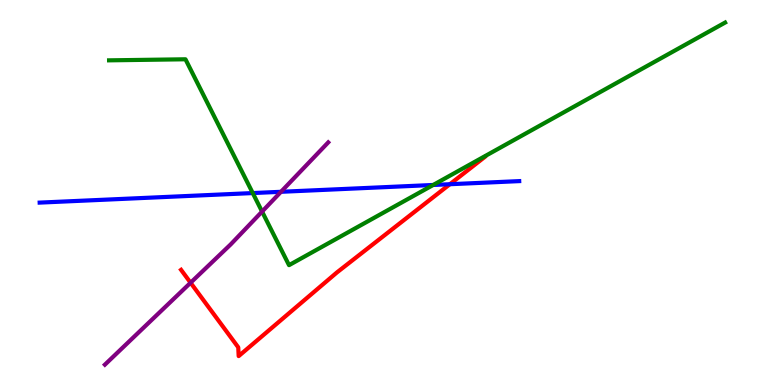[{'lines': ['blue', 'red'], 'intersections': [{'x': 5.8, 'y': 5.21}]}, {'lines': ['green', 'red'], 'intersections': []}, {'lines': ['purple', 'red'], 'intersections': [{'x': 2.46, 'y': 2.66}]}, {'lines': ['blue', 'green'], 'intersections': [{'x': 3.26, 'y': 4.99}, {'x': 5.59, 'y': 5.2}]}, {'lines': ['blue', 'purple'], 'intersections': [{'x': 3.63, 'y': 5.02}]}, {'lines': ['green', 'purple'], 'intersections': [{'x': 3.38, 'y': 4.5}]}]